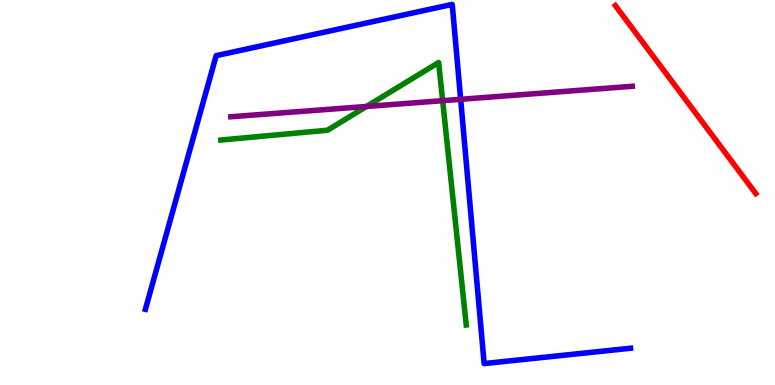[{'lines': ['blue', 'red'], 'intersections': []}, {'lines': ['green', 'red'], 'intersections': []}, {'lines': ['purple', 'red'], 'intersections': []}, {'lines': ['blue', 'green'], 'intersections': []}, {'lines': ['blue', 'purple'], 'intersections': [{'x': 5.94, 'y': 7.42}]}, {'lines': ['green', 'purple'], 'intersections': [{'x': 4.73, 'y': 7.23}, {'x': 5.71, 'y': 7.38}]}]